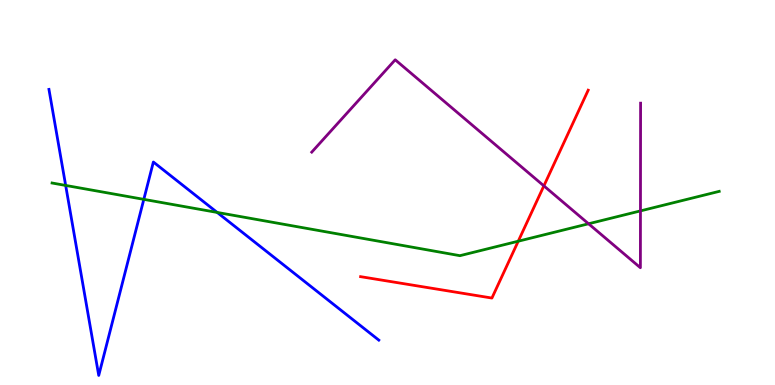[{'lines': ['blue', 'red'], 'intersections': []}, {'lines': ['green', 'red'], 'intersections': [{'x': 6.69, 'y': 3.73}]}, {'lines': ['purple', 'red'], 'intersections': [{'x': 7.02, 'y': 5.17}]}, {'lines': ['blue', 'green'], 'intersections': [{'x': 0.847, 'y': 5.18}, {'x': 1.86, 'y': 4.82}, {'x': 2.8, 'y': 4.48}]}, {'lines': ['blue', 'purple'], 'intersections': []}, {'lines': ['green', 'purple'], 'intersections': [{'x': 7.59, 'y': 4.19}, {'x': 8.26, 'y': 4.52}]}]